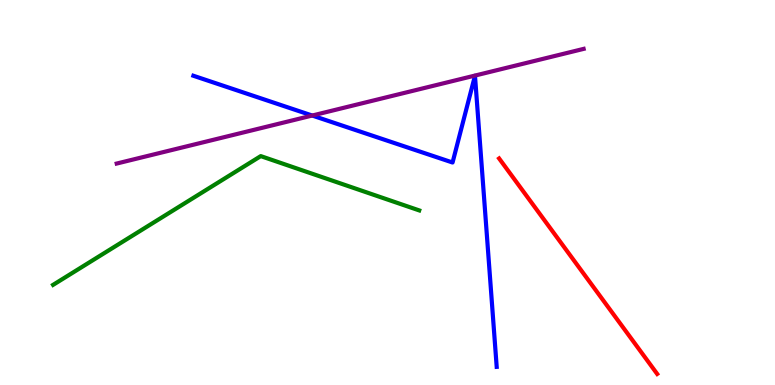[{'lines': ['blue', 'red'], 'intersections': []}, {'lines': ['green', 'red'], 'intersections': []}, {'lines': ['purple', 'red'], 'intersections': []}, {'lines': ['blue', 'green'], 'intersections': []}, {'lines': ['blue', 'purple'], 'intersections': [{'x': 4.03, 'y': 7.0}]}, {'lines': ['green', 'purple'], 'intersections': []}]